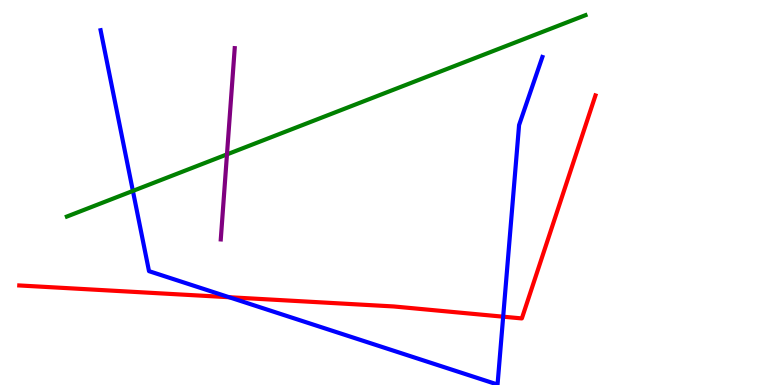[{'lines': ['blue', 'red'], 'intersections': [{'x': 2.96, 'y': 2.28}, {'x': 6.49, 'y': 1.77}]}, {'lines': ['green', 'red'], 'intersections': []}, {'lines': ['purple', 'red'], 'intersections': []}, {'lines': ['blue', 'green'], 'intersections': [{'x': 1.71, 'y': 5.04}]}, {'lines': ['blue', 'purple'], 'intersections': []}, {'lines': ['green', 'purple'], 'intersections': [{'x': 2.93, 'y': 5.99}]}]